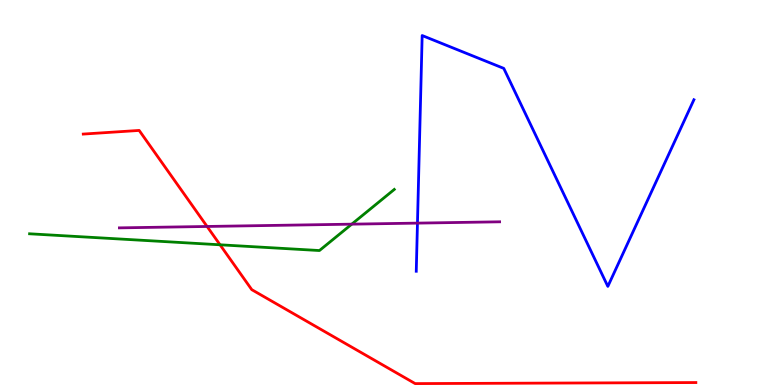[{'lines': ['blue', 'red'], 'intersections': []}, {'lines': ['green', 'red'], 'intersections': [{'x': 2.84, 'y': 3.64}]}, {'lines': ['purple', 'red'], 'intersections': [{'x': 2.67, 'y': 4.12}]}, {'lines': ['blue', 'green'], 'intersections': []}, {'lines': ['blue', 'purple'], 'intersections': [{'x': 5.39, 'y': 4.2}]}, {'lines': ['green', 'purple'], 'intersections': [{'x': 4.54, 'y': 4.18}]}]